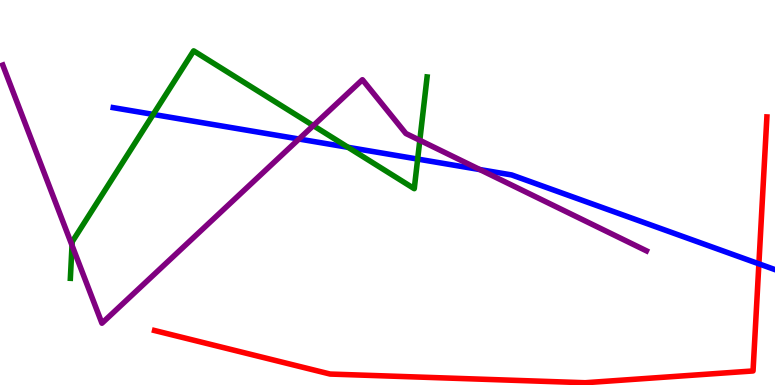[{'lines': ['blue', 'red'], 'intersections': [{'x': 9.79, 'y': 3.15}]}, {'lines': ['green', 'red'], 'intersections': []}, {'lines': ['purple', 'red'], 'intersections': []}, {'lines': ['blue', 'green'], 'intersections': [{'x': 1.98, 'y': 7.03}, {'x': 4.49, 'y': 6.17}, {'x': 5.39, 'y': 5.87}]}, {'lines': ['blue', 'purple'], 'intersections': [{'x': 3.86, 'y': 6.39}, {'x': 6.19, 'y': 5.6}]}, {'lines': ['green', 'purple'], 'intersections': [{'x': 0.929, 'y': 3.63}, {'x': 4.04, 'y': 6.74}, {'x': 5.42, 'y': 6.36}]}]